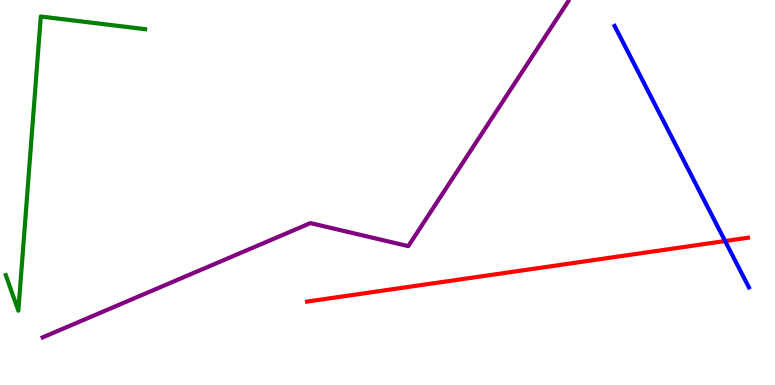[{'lines': ['blue', 'red'], 'intersections': [{'x': 9.36, 'y': 3.74}]}, {'lines': ['green', 'red'], 'intersections': []}, {'lines': ['purple', 'red'], 'intersections': []}, {'lines': ['blue', 'green'], 'intersections': []}, {'lines': ['blue', 'purple'], 'intersections': []}, {'lines': ['green', 'purple'], 'intersections': []}]